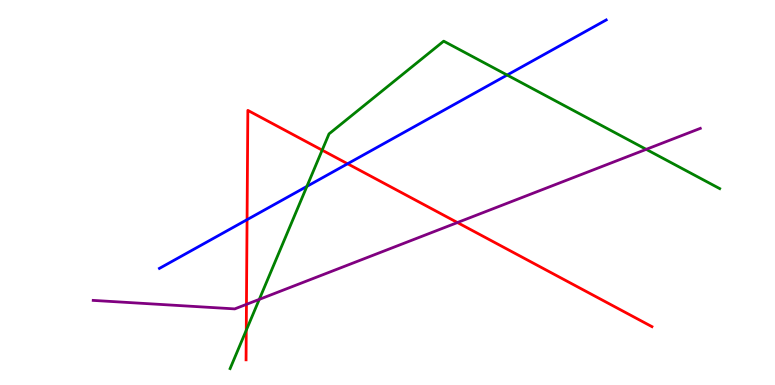[{'lines': ['blue', 'red'], 'intersections': [{'x': 3.19, 'y': 4.29}, {'x': 4.49, 'y': 5.75}]}, {'lines': ['green', 'red'], 'intersections': [{'x': 3.18, 'y': 1.42}, {'x': 4.16, 'y': 6.1}]}, {'lines': ['purple', 'red'], 'intersections': [{'x': 3.18, 'y': 2.09}, {'x': 5.9, 'y': 4.22}]}, {'lines': ['blue', 'green'], 'intersections': [{'x': 3.96, 'y': 5.16}, {'x': 6.54, 'y': 8.05}]}, {'lines': ['blue', 'purple'], 'intersections': []}, {'lines': ['green', 'purple'], 'intersections': [{'x': 3.35, 'y': 2.22}, {'x': 8.34, 'y': 6.12}]}]